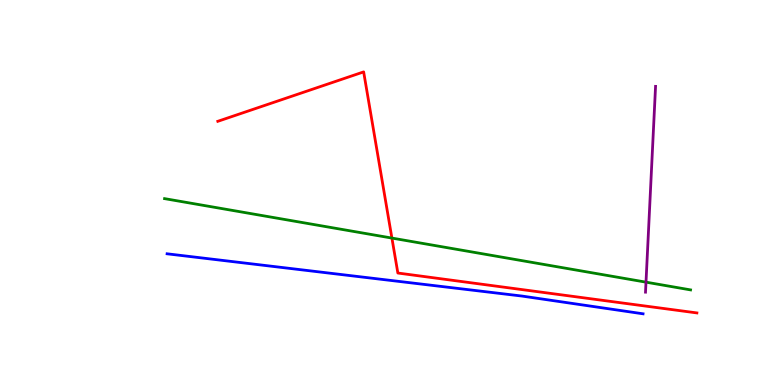[{'lines': ['blue', 'red'], 'intersections': []}, {'lines': ['green', 'red'], 'intersections': [{'x': 5.06, 'y': 3.82}]}, {'lines': ['purple', 'red'], 'intersections': []}, {'lines': ['blue', 'green'], 'intersections': []}, {'lines': ['blue', 'purple'], 'intersections': []}, {'lines': ['green', 'purple'], 'intersections': [{'x': 8.34, 'y': 2.67}]}]